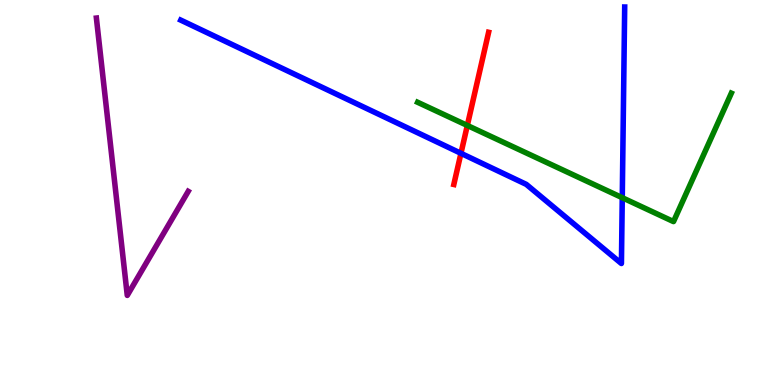[{'lines': ['blue', 'red'], 'intersections': [{'x': 5.95, 'y': 6.02}]}, {'lines': ['green', 'red'], 'intersections': [{'x': 6.03, 'y': 6.74}]}, {'lines': ['purple', 'red'], 'intersections': []}, {'lines': ['blue', 'green'], 'intersections': [{'x': 8.03, 'y': 4.87}]}, {'lines': ['blue', 'purple'], 'intersections': []}, {'lines': ['green', 'purple'], 'intersections': []}]